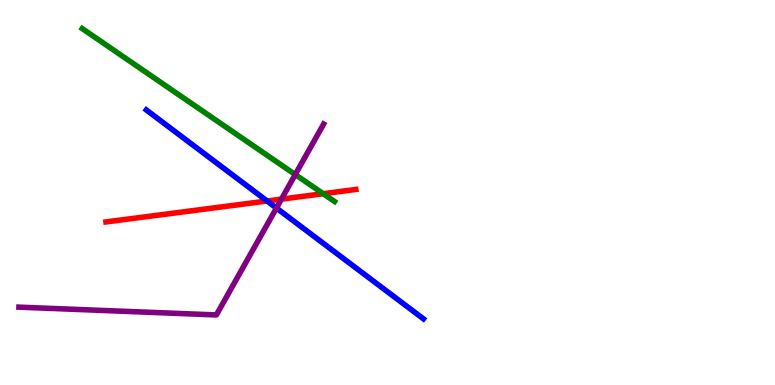[{'lines': ['blue', 'red'], 'intersections': [{'x': 3.45, 'y': 4.78}]}, {'lines': ['green', 'red'], 'intersections': [{'x': 4.17, 'y': 4.97}]}, {'lines': ['purple', 'red'], 'intersections': [{'x': 3.63, 'y': 4.83}]}, {'lines': ['blue', 'green'], 'intersections': []}, {'lines': ['blue', 'purple'], 'intersections': [{'x': 3.57, 'y': 4.6}]}, {'lines': ['green', 'purple'], 'intersections': [{'x': 3.81, 'y': 5.47}]}]